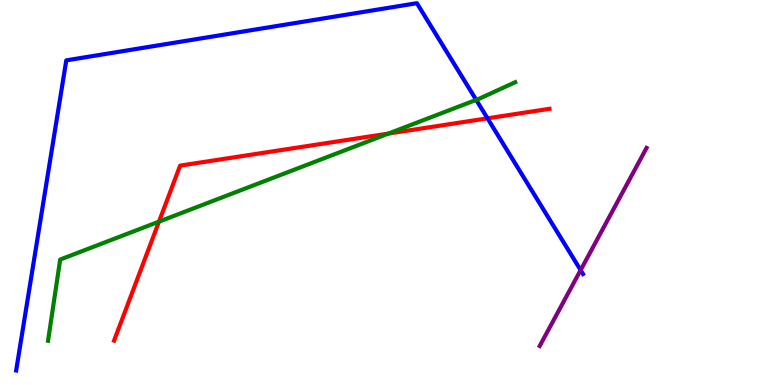[{'lines': ['blue', 'red'], 'intersections': [{'x': 6.29, 'y': 6.93}]}, {'lines': ['green', 'red'], 'intersections': [{'x': 2.05, 'y': 4.24}, {'x': 5.01, 'y': 6.53}]}, {'lines': ['purple', 'red'], 'intersections': []}, {'lines': ['blue', 'green'], 'intersections': [{'x': 6.14, 'y': 7.41}]}, {'lines': ['blue', 'purple'], 'intersections': [{'x': 7.49, 'y': 2.98}]}, {'lines': ['green', 'purple'], 'intersections': []}]